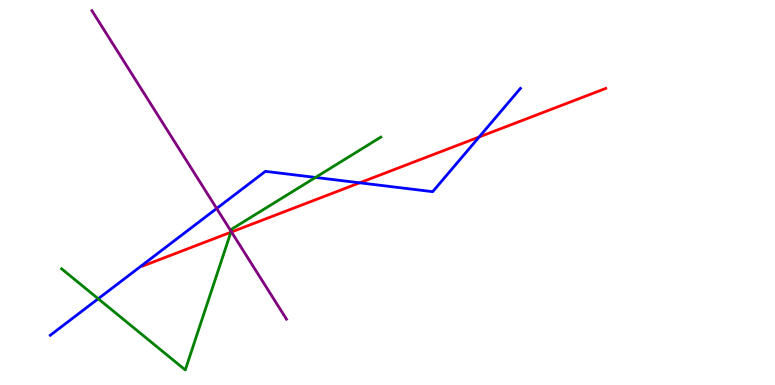[{'lines': ['blue', 'red'], 'intersections': [{'x': 4.64, 'y': 5.25}, {'x': 6.18, 'y': 6.44}]}, {'lines': ['green', 'red'], 'intersections': [{'x': 2.98, 'y': 3.97}]}, {'lines': ['purple', 'red'], 'intersections': [{'x': 2.99, 'y': 3.97}]}, {'lines': ['blue', 'green'], 'intersections': [{'x': 1.27, 'y': 2.24}, {'x': 4.07, 'y': 5.39}]}, {'lines': ['blue', 'purple'], 'intersections': [{'x': 2.8, 'y': 4.59}]}, {'lines': ['green', 'purple'], 'intersections': [{'x': 2.98, 'y': 3.99}]}]